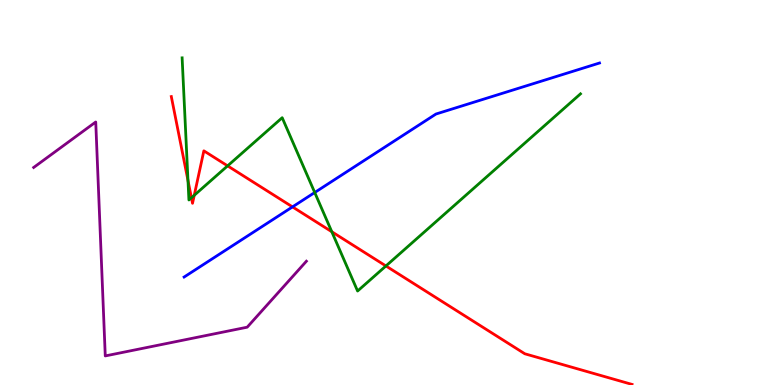[{'lines': ['blue', 'red'], 'intersections': [{'x': 3.77, 'y': 4.63}]}, {'lines': ['green', 'red'], 'intersections': [{'x': 2.43, 'y': 5.31}, {'x': 2.47, 'y': 4.86}, {'x': 2.51, 'y': 4.93}, {'x': 2.94, 'y': 5.69}, {'x': 4.28, 'y': 3.98}, {'x': 4.98, 'y': 3.09}]}, {'lines': ['purple', 'red'], 'intersections': []}, {'lines': ['blue', 'green'], 'intersections': [{'x': 4.06, 'y': 5.0}]}, {'lines': ['blue', 'purple'], 'intersections': []}, {'lines': ['green', 'purple'], 'intersections': []}]